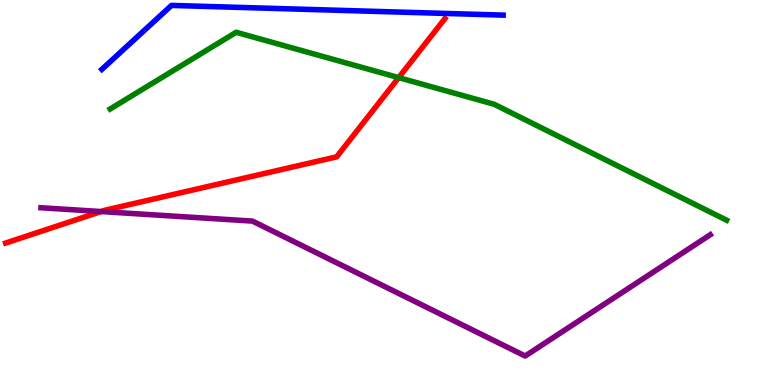[{'lines': ['blue', 'red'], 'intersections': []}, {'lines': ['green', 'red'], 'intersections': [{'x': 5.14, 'y': 7.98}]}, {'lines': ['purple', 'red'], 'intersections': [{'x': 1.3, 'y': 4.51}]}, {'lines': ['blue', 'green'], 'intersections': []}, {'lines': ['blue', 'purple'], 'intersections': []}, {'lines': ['green', 'purple'], 'intersections': []}]